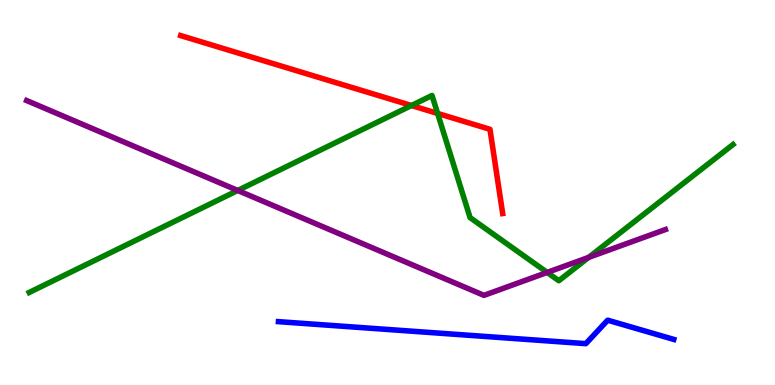[{'lines': ['blue', 'red'], 'intersections': []}, {'lines': ['green', 'red'], 'intersections': [{'x': 5.31, 'y': 7.26}, {'x': 5.65, 'y': 7.05}]}, {'lines': ['purple', 'red'], 'intersections': []}, {'lines': ['blue', 'green'], 'intersections': []}, {'lines': ['blue', 'purple'], 'intersections': []}, {'lines': ['green', 'purple'], 'intersections': [{'x': 3.07, 'y': 5.05}, {'x': 7.06, 'y': 2.92}, {'x': 7.6, 'y': 3.31}]}]